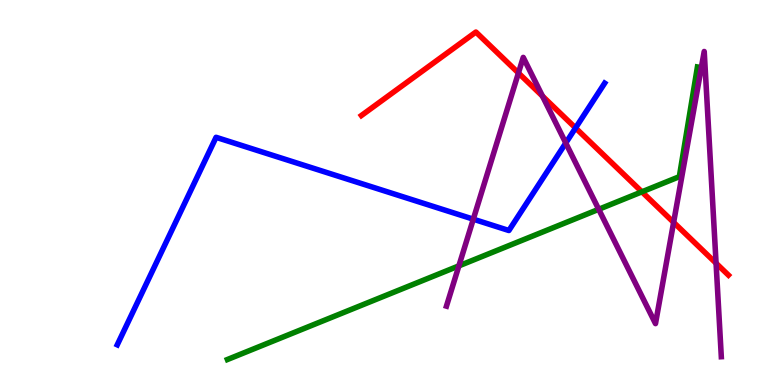[{'lines': ['blue', 'red'], 'intersections': [{'x': 7.43, 'y': 6.68}]}, {'lines': ['green', 'red'], 'intersections': [{'x': 8.28, 'y': 5.02}]}, {'lines': ['purple', 'red'], 'intersections': [{'x': 6.69, 'y': 8.1}, {'x': 7.0, 'y': 7.5}, {'x': 8.69, 'y': 4.22}, {'x': 9.24, 'y': 3.16}]}, {'lines': ['blue', 'green'], 'intersections': []}, {'lines': ['blue', 'purple'], 'intersections': [{'x': 6.11, 'y': 4.31}, {'x': 7.3, 'y': 6.29}]}, {'lines': ['green', 'purple'], 'intersections': [{'x': 5.92, 'y': 3.09}, {'x': 7.73, 'y': 4.56}]}]